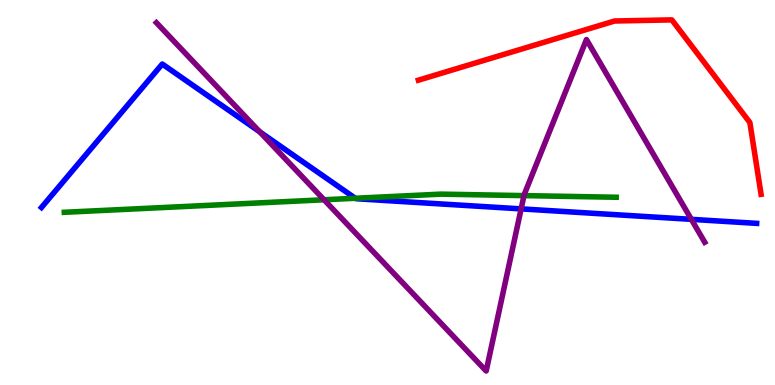[{'lines': ['blue', 'red'], 'intersections': []}, {'lines': ['green', 'red'], 'intersections': []}, {'lines': ['purple', 'red'], 'intersections': []}, {'lines': ['blue', 'green'], 'intersections': [{'x': 4.58, 'y': 4.85}]}, {'lines': ['blue', 'purple'], 'intersections': [{'x': 3.35, 'y': 6.58}, {'x': 6.72, 'y': 4.57}, {'x': 8.92, 'y': 4.3}]}, {'lines': ['green', 'purple'], 'intersections': [{'x': 4.18, 'y': 4.81}, {'x': 6.76, 'y': 4.92}]}]